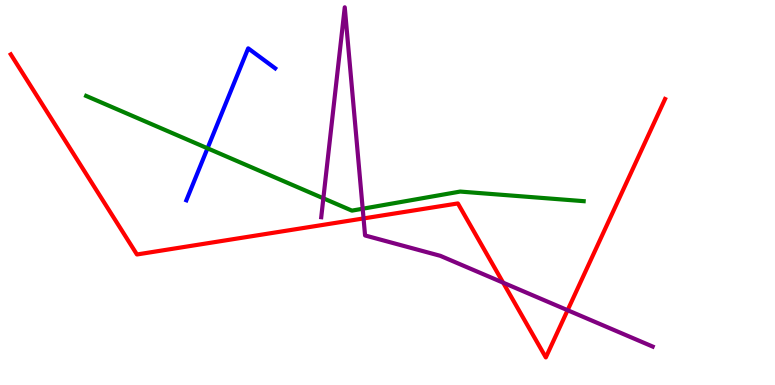[{'lines': ['blue', 'red'], 'intersections': []}, {'lines': ['green', 'red'], 'intersections': []}, {'lines': ['purple', 'red'], 'intersections': [{'x': 4.69, 'y': 4.33}, {'x': 6.49, 'y': 2.66}, {'x': 7.32, 'y': 1.94}]}, {'lines': ['blue', 'green'], 'intersections': [{'x': 2.68, 'y': 6.15}]}, {'lines': ['blue', 'purple'], 'intersections': []}, {'lines': ['green', 'purple'], 'intersections': [{'x': 4.17, 'y': 4.85}, {'x': 4.68, 'y': 4.58}]}]